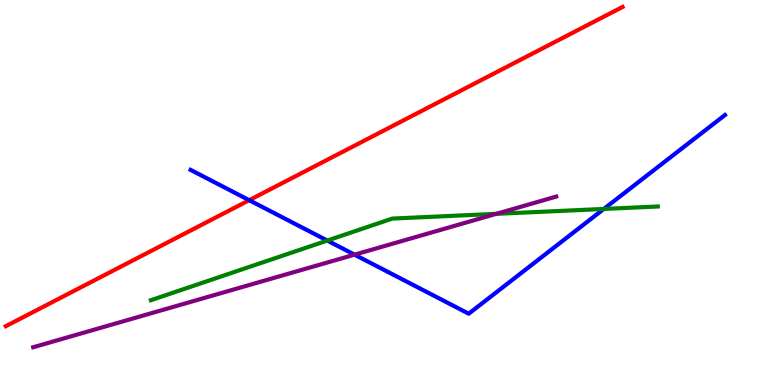[{'lines': ['blue', 'red'], 'intersections': [{'x': 3.22, 'y': 4.8}]}, {'lines': ['green', 'red'], 'intersections': []}, {'lines': ['purple', 'red'], 'intersections': []}, {'lines': ['blue', 'green'], 'intersections': [{'x': 4.22, 'y': 3.75}, {'x': 7.79, 'y': 4.57}]}, {'lines': ['blue', 'purple'], 'intersections': [{'x': 4.58, 'y': 3.39}]}, {'lines': ['green', 'purple'], 'intersections': [{'x': 6.4, 'y': 4.45}]}]